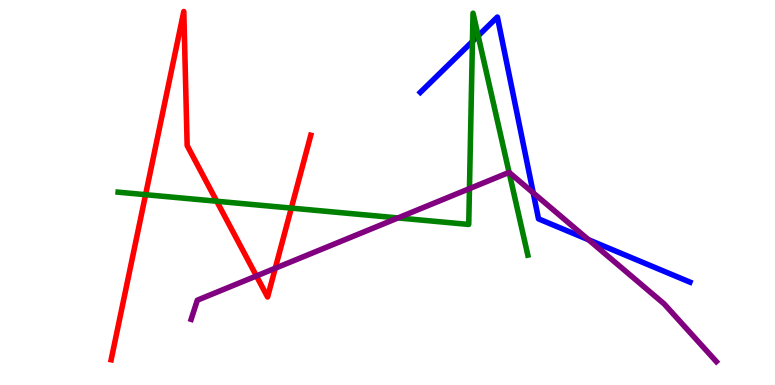[{'lines': ['blue', 'red'], 'intersections': []}, {'lines': ['green', 'red'], 'intersections': [{'x': 1.88, 'y': 4.94}, {'x': 2.8, 'y': 4.77}, {'x': 3.76, 'y': 4.59}]}, {'lines': ['purple', 'red'], 'intersections': [{'x': 3.31, 'y': 2.83}, {'x': 3.55, 'y': 3.03}]}, {'lines': ['blue', 'green'], 'intersections': [{'x': 6.1, 'y': 8.92}, {'x': 6.17, 'y': 9.07}]}, {'lines': ['blue', 'purple'], 'intersections': [{'x': 6.88, 'y': 4.99}, {'x': 7.59, 'y': 3.77}]}, {'lines': ['green', 'purple'], 'intersections': [{'x': 5.14, 'y': 4.34}, {'x': 6.06, 'y': 5.1}, {'x': 6.57, 'y': 5.52}]}]